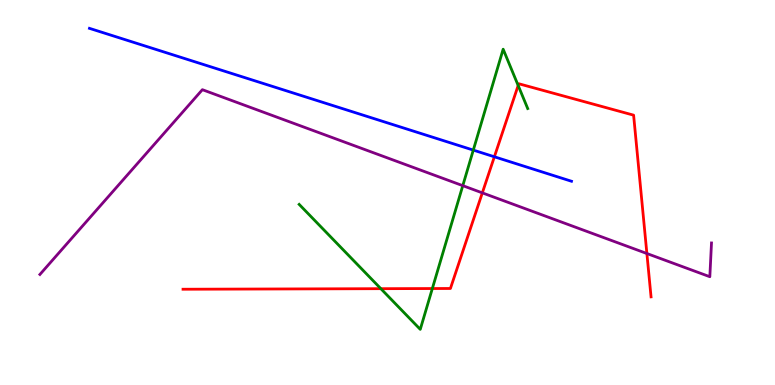[{'lines': ['blue', 'red'], 'intersections': [{'x': 6.38, 'y': 5.93}]}, {'lines': ['green', 'red'], 'intersections': [{'x': 4.91, 'y': 2.5}, {'x': 5.58, 'y': 2.51}, {'x': 6.69, 'y': 7.78}]}, {'lines': ['purple', 'red'], 'intersections': [{'x': 6.22, 'y': 4.99}, {'x': 8.35, 'y': 3.42}]}, {'lines': ['blue', 'green'], 'intersections': [{'x': 6.11, 'y': 6.1}]}, {'lines': ['blue', 'purple'], 'intersections': []}, {'lines': ['green', 'purple'], 'intersections': [{'x': 5.97, 'y': 5.18}]}]